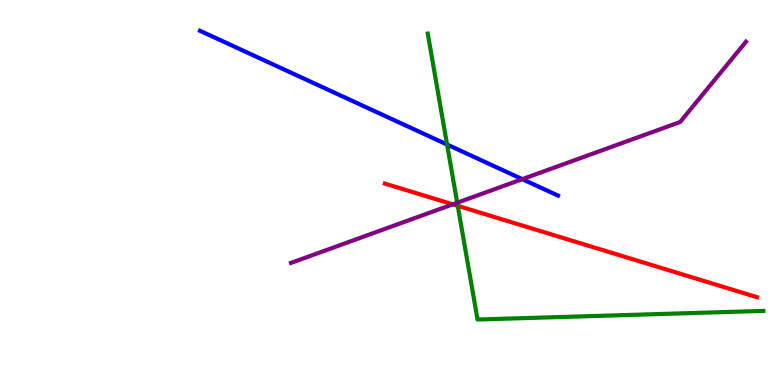[{'lines': ['blue', 'red'], 'intersections': []}, {'lines': ['green', 'red'], 'intersections': [{'x': 5.91, 'y': 4.65}]}, {'lines': ['purple', 'red'], 'intersections': [{'x': 5.84, 'y': 4.69}]}, {'lines': ['blue', 'green'], 'intersections': [{'x': 5.77, 'y': 6.25}]}, {'lines': ['blue', 'purple'], 'intersections': [{'x': 6.74, 'y': 5.35}]}, {'lines': ['green', 'purple'], 'intersections': [{'x': 5.9, 'y': 4.73}]}]